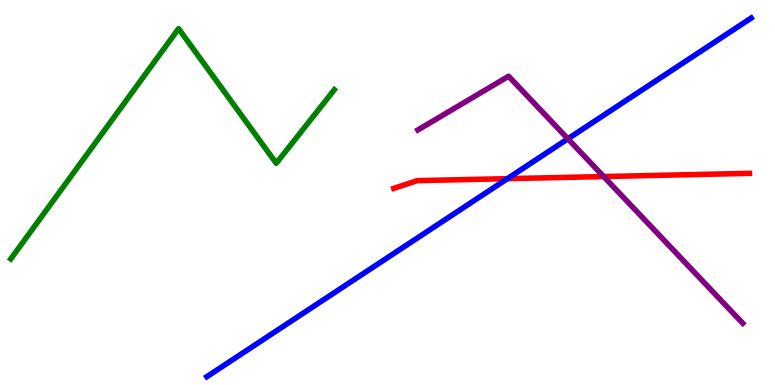[{'lines': ['blue', 'red'], 'intersections': [{'x': 6.55, 'y': 5.36}]}, {'lines': ['green', 'red'], 'intersections': []}, {'lines': ['purple', 'red'], 'intersections': [{'x': 7.79, 'y': 5.41}]}, {'lines': ['blue', 'green'], 'intersections': []}, {'lines': ['blue', 'purple'], 'intersections': [{'x': 7.33, 'y': 6.39}]}, {'lines': ['green', 'purple'], 'intersections': []}]